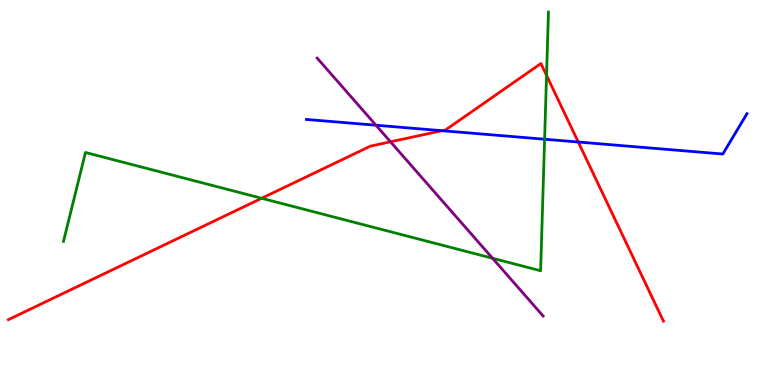[{'lines': ['blue', 'red'], 'intersections': [{'x': 5.7, 'y': 6.61}, {'x': 7.46, 'y': 6.31}]}, {'lines': ['green', 'red'], 'intersections': [{'x': 3.38, 'y': 4.85}, {'x': 7.05, 'y': 8.04}]}, {'lines': ['purple', 'red'], 'intersections': [{'x': 5.04, 'y': 6.32}]}, {'lines': ['blue', 'green'], 'intersections': [{'x': 7.03, 'y': 6.38}]}, {'lines': ['blue', 'purple'], 'intersections': [{'x': 4.85, 'y': 6.75}]}, {'lines': ['green', 'purple'], 'intersections': [{'x': 6.36, 'y': 3.29}]}]